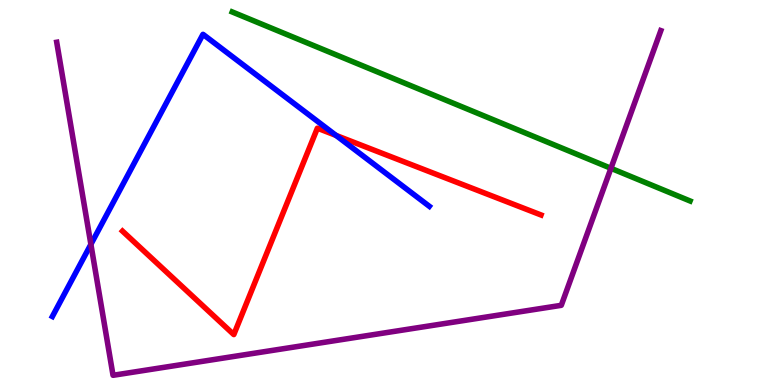[{'lines': ['blue', 'red'], 'intersections': [{'x': 4.34, 'y': 6.48}]}, {'lines': ['green', 'red'], 'intersections': []}, {'lines': ['purple', 'red'], 'intersections': []}, {'lines': ['blue', 'green'], 'intersections': []}, {'lines': ['blue', 'purple'], 'intersections': [{'x': 1.17, 'y': 3.65}]}, {'lines': ['green', 'purple'], 'intersections': [{'x': 7.88, 'y': 5.63}]}]